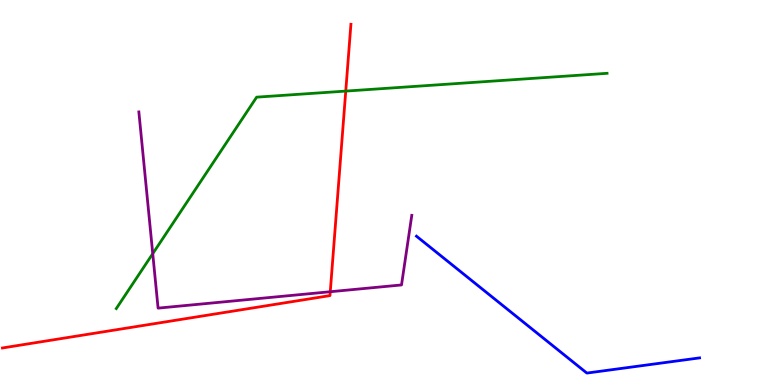[{'lines': ['blue', 'red'], 'intersections': []}, {'lines': ['green', 'red'], 'intersections': [{'x': 4.46, 'y': 7.63}]}, {'lines': ['purple', 'red'], 'intersections': [{'x': 4.26, 'y': 2.42}]}, {'lines': ['blue', 'green'], 'intersections': []}, {'lines': ['blue', 'purple'], 'intersections': []}, {'lines': ['green', 'purple'], 'intersections': [{'x': 1.97, 'y': 3.41}]}]